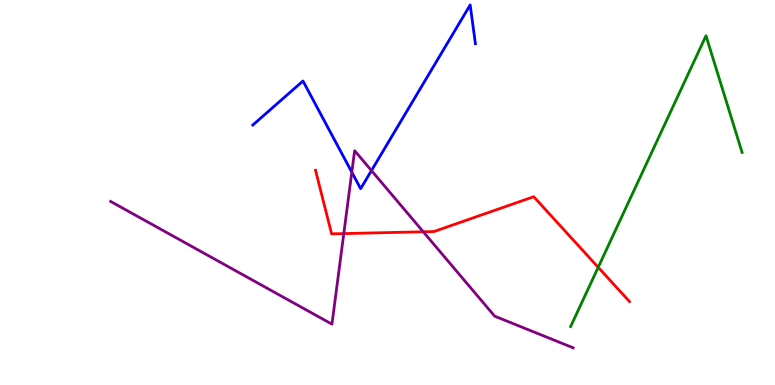[{'lines': ['blue', 'red'], 'intersections': []}, {'lines': ['green', 'red'], 'intersections': [{'x': 7.72, 'y': 3.06}]}, {'lines': ['purple', 'red'], 'intersections': [{'x': 4.44, 'y': 3.93}, {'x': 5.46, 'y': 3.98}]}, {'lines': ['blue', 'green'], 'intersections': []}, {'lines': ['blue', 'purple'], 'intersections': [{'x': 4.54, 'y': 5.53}, {'x': 4.79, 'y': 5.57}]}, {'lines': ['green', 'purple'], 'intersections': []}]